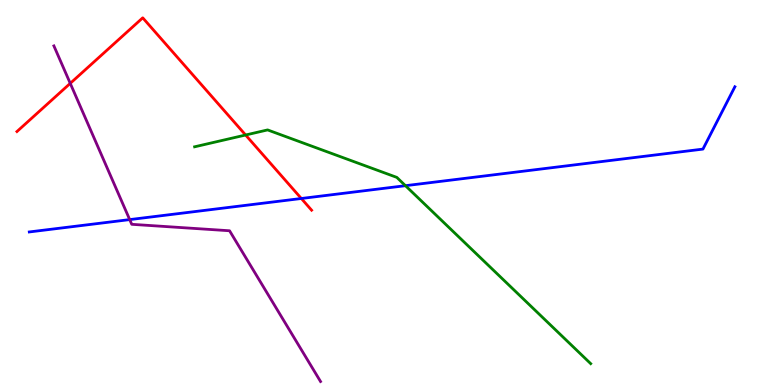[{'lines': ['blue', 'red'], 'intersections': [{'x': 3.89, 'y': 4.84}]}, {'lines': ['green', 'red'], 'intersections': [{'x': 3.17, 'y': 6.49}]}, {'lines': ['purple', 'red'], 'intersections': [{'x': 0.906, 'y': 7.83}]}, {'lines': ['blue', 'green'], 'intersections': [{'x': 5.23, 'y': 5.18}]}, {'lines': ['blue', 'purple'], 'intersections': [{'x': 1.67, 'y': 4.3}]}, {'lines': ['green', 'purple'], 'intersections': []}]